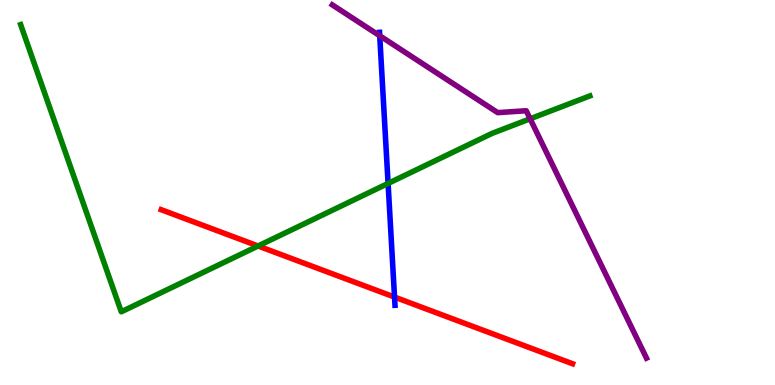[{'lines': ['blue', 'red'], 'intersections': [{'x': 5.09, 'y': 2.28}]}, {'lines': ['green', 'red'], 'intersections': [{'x': 3.33, 'y': 3.61}]}, {'lines': ['purple', 'red'], 'intersections': []}, {'lines': ['blue', 'green'], 'intersections': [{'x': 5.01, 'y': 5.24}]}, {'lines': ['blue', 'purple'], 'intersections': [{'x': 4.9, 'y': 9.07}]}, {'lines': ['green', 'purple'], 'intersections': [{'x': 6.84, 'y': 6.91}]}]